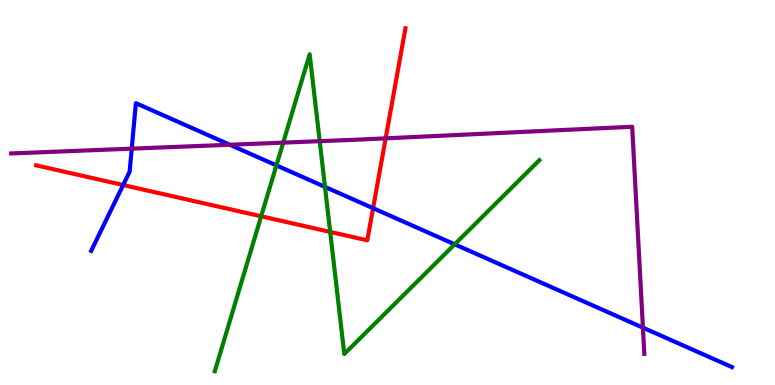[{'lines': ['blue', 'red'], 'intersections': [{'x': 1.59, 'y': 5.19}, {'x': 4.81, 'y': 4.59}]}, {'lines': ['green', 'red'], 'intersections': [{'x': 3.37, 'y': 4.38}, {'x': 4.26, 'y': 3.98}]}, {'lines': ['purple', 'red'], 'intersections': [{'x': 4.98, 'y': 6.41}]}, {'lines': ['blue', 'green'], 'intersections': [{'x': 3.57, 'y': 5.7}, {'x': 4.19, 'y': 5.15}, {'x': 5.87, 'y': 3.65}]}, {'lines': ['blue', 'purple'], 'intersections': [{'x': 1.7, 'y': 6.14}, {'x': 2.97, 'y': 6.24}, {'x': 8.3, 'y': 1.49}]}, {'lines': ['green', 'purple'], 'intersections': [{'x': 3.65, 'y': 6.3}, {'x': 4.13, 'y': 6.33}]}]